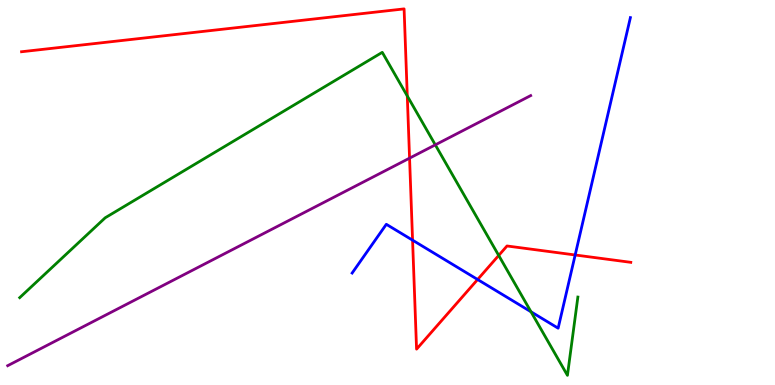[{'lines': ['blue', 'red'], 'intersections': [{'x': 5.32, 'y': 3.76}, {'x': 6.16, 'y': 2.74}, {'x': 7.42, 'y': 3.38}]}, {'lines': ['green', 'red'], 'intersections': [{'x': 5.26, 'y': 7.51}, {'x': 6.43, 'y': 3.37}]}, {'lines': ['purple', 'red'], 'intersections': [{'x': 5.28, 'y': 5.89}]}, {'lines': ['blue', 'green'], 'intersections': [{'x': 6.85, 'y': 1.9}]}, {'lines': ['blue', 'purple'], 'intersections': []}, {'lines': ['green', 'purple'], 'intersections': [{'x': 5.62, 'y': 6.24}]}]